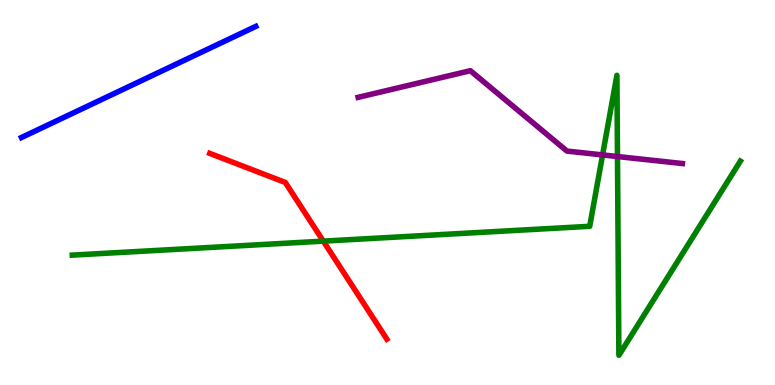[{'lines': ['blue', 'red'], 'intersections': []}, {'lines': ['green', 'red'], 'intersections': [{'x': 4.17, 'y': 3.74}]}, {'lines': ['purple', 'red'], 'intersections': []}, {'lines': ['blue', 'green'], 'intersections': []}, {'lines': ['blue', 'purple'], 'intersections': []}, {'lines': ['green', 'purple'], 'intersections': [{'x': 7.78, 'y': 5.98}, {'x': 7.97, 'y': 5.93}]}]